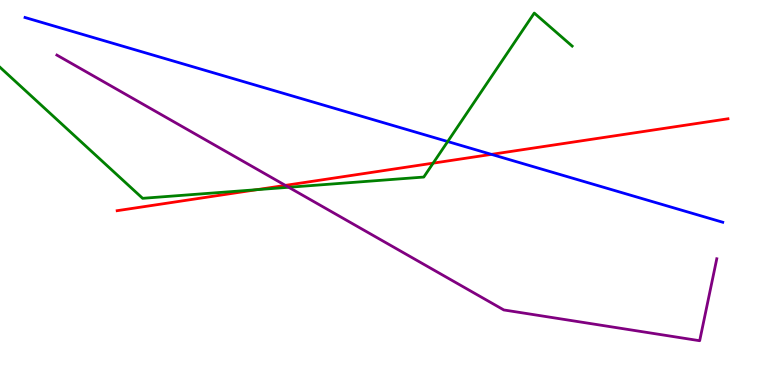[{'lines': ['blue', 'red'], 'intersections': [{'x': 6.34, 'y': 5.99}]}, {'lines': ['green', 'red'], 'intersections': [{'x': 3.31, 'y': 5.07}, {'x': 5.59, 'y': 5.76}]}, {'lines': ['purple', 'red'], 'intersections': [{'x': 3.68, 'y': 5.18}]}, {'lines': ['blue', 'green'], 'intersections': [{'x': 5.78, 'y': 6.32}]}, {'lines': ['blue', 'purple'], 'intersections': []}, {'lines': ['green', 'purple'], 'intersections': [{'x': 3.73, 'y': 5.14}]}]